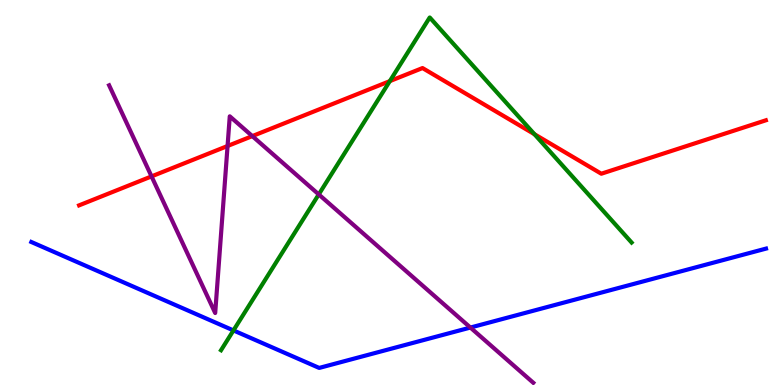[{'lines': ['blue', 'red'], 'intersections': []}, {'lines': ['green', 'red'], 'intersections': [{'x': 5.03, 'y': 7.89}, {'x': 6.9, 'y': 6.51}]}, {'lines': ['purple', 'red'], 'intersections': [{'x': 1.96, 'y': 5.42}, {'x': 2.94, 'y': 6.21}, {'x': 3.26, 'y': 6.46}]}, {'lines': ['blue', 'green'], 'intersections': [{'x': 3.01, 'y': 1.42}]}, {'lines': ['blue', 'purple'], 'intersections': [{'x': 6.07, 'y': 1.49}]}, {'lines': ['green', 'purple'], 'intersections': [{'x': 4.11, 'y': 4.95}]}]